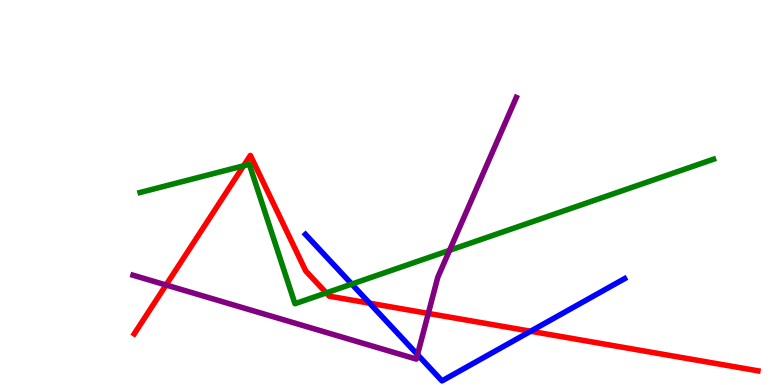[{'lines': ['blue', 'red'], 'intersections': [{'x': 4.77, 'y': 2.12}, {'x': 6.85, 'y': 1.4}]}, {'lines': ['green', 'red'], 'intersections': [{'x': 3.14, 'y': 5.69}, {'x': 4.21, 'y': 2.39}]}, {'lines': ['purple', 'red'], 'intersections': [{'x': 2.14, 'y': 2.6}, {'x': 5.53, 'y': 1.86}]}, {'lines': ['blue', 'green'], 'intersections': [{'x': 4.54, 'y': 2.62}]}, {'lines': ['blue', 'purple'], 'intersections': [{'x': 5.39, 'y': 0.789}]}, {'lines': ['green', 'purple'], 'intersections': [{'x': 5.8, 'y': 3.5}]}]